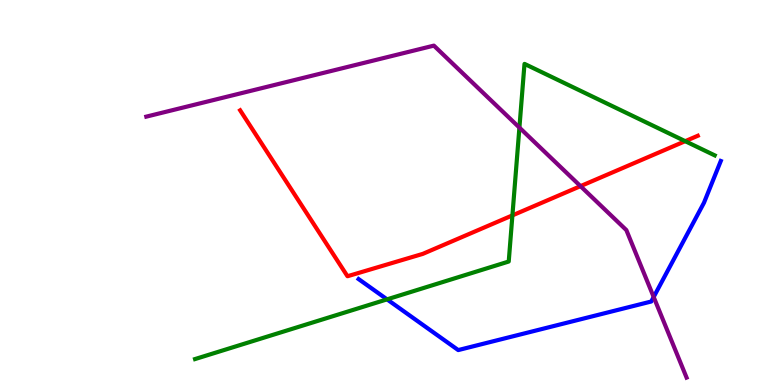[{'lines': ['blue', 'red'], 'intersections': []}, {'lines': ['green', 'red'], 'intersections': [{'x': 6.61, 'y': 4.41}, {'x': 8.84, 'y': 6.33}]}, {'lines': ['purple', 'red'], 'intersections': [{'x': 7.49, 'y': 5.17}]}, {'lines': ['blue', 'green'], 'intersections': [{'x': 4.99, 'y': 2.22}]}, {'lines': ['blue', 'purple'], 'intersections': [{'x': 8.43, 'y': 2.29}]}, {'lines': ['green', 'purple'], 'intersections': [{'x': 6.7, 'y': 6.69}]}]